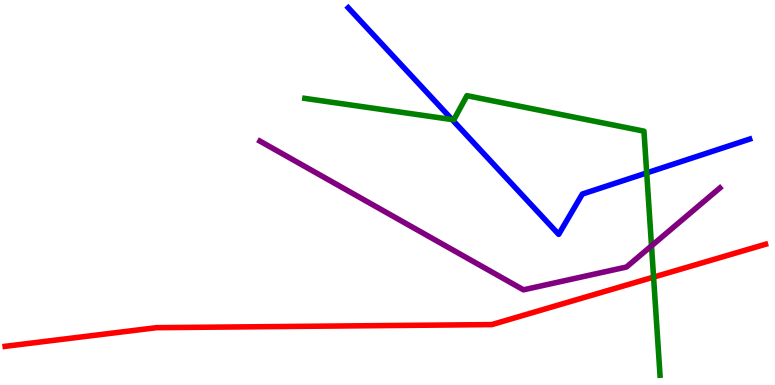[{'lines': ['blue', 'red'], 'intersections': []}, {'lines': ['green', 'red'], 'intersections': [{'x': 8.43, 'y': 2.8}]}, {'lines': ['purple', 'red'], 'intersections': []}, {'lines': ['blue', 'green'], 'intersections': [{'x': 5.83, 'y': 6.89}, {'x': 8.34, 'y': 5.51}]}, {'lines': ['blue', 'purple'], 'intersections': []}, {'lines': ['green', 'purple'], 'intersections': [{'x': 8.41, 'y': 3.61}]}]